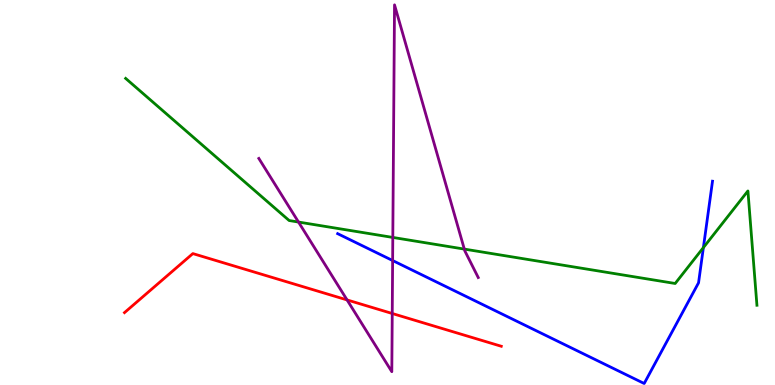[{'lines': ['blue', 'red'], 'intersections': []}, {'lines': ['green', 'red'], 'intersections': []}, {'lines': ['purple', 'red'], 'intersections': [{'x': 4.48, 'y': 2.21}, {'x': 5.06, 'y': 1.86}]}, {'lines': ['blue', 'green'], 'intersections': [{'x': 9.08, 'y': 3.57}]}, {'lines': ['blue', 'purple'], 'intersections': [{'x': 5.07, 'y': 3.23}]}, {'lines': ['green', 'purple'], 'intersections': [{'x': 3.85, 'y': 4.23}, {'x': 5.07, 'y': 3.83}, {'x': 5.99, 'y': 3.53}]}]